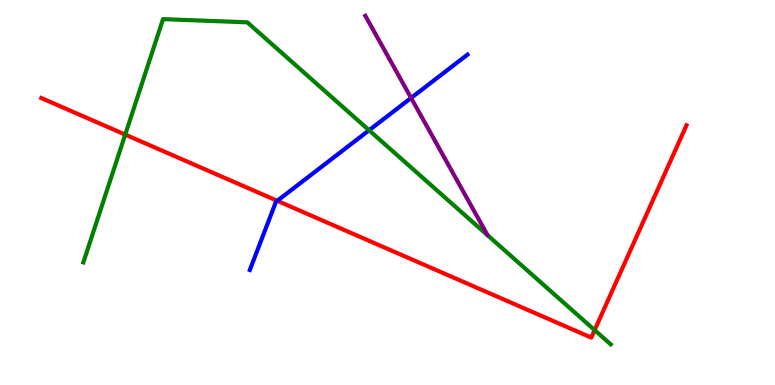[{'lines': ['blue', 'red'], 'intersections': [{'x': 3.58, 'y': 4.78}]}, {'lines': ['green', 'red'], 'intersections': [{'x': 1.62, 'y': 6.5}, {'x': 7.67, 'y': 1.43}]}, {'lines': ['purple', 'red'], 'intersections': []}, {'lines': ['blue', 'green'], 'intersections': [{'x': 4.76, 'y': 6.62}]}, {'lines': ['blue', 'purple'], 'intersections': [{'x': 5.3, 'y': 7.46}]}, {'lines': ['green', 'purple'], 'intersections': []}]